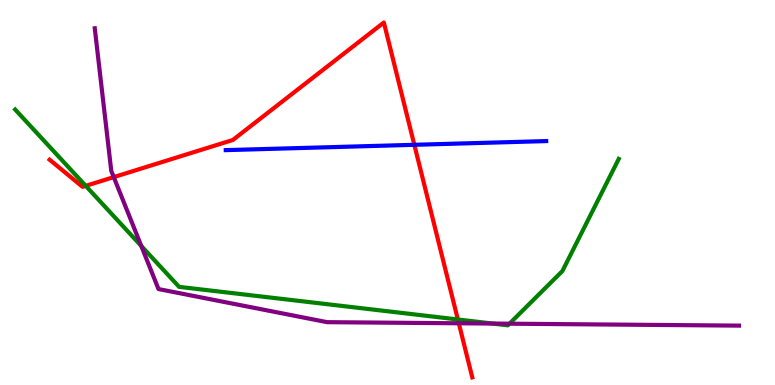[{'lines': ['blue', 'red'], 'intersections': [{'x': 5.35, 'y': 6.24}]}, {'lines': ['green', 'red'], 'intersections': [{'x': 1.11, 'y': 5.17}, {'x': 5.91, 'y': 1.7}]}, {'lines': ['purple', 'red'], 'intersections': [{'x': 1.47, 'y': 5.4}, {'x': 5.92, 'y': 1.6}]}, {'lines': ['blue', 'green'], 'intersections': []}, {'lines': ['blue', 'purple'], 'intersections': []}, {'lines': ['green', 'purple'], 'intersections': [{'x': 1.82, 'y': 3.61}, {'x': 6.36, 'y': 1.6}, {'x': 6.57, 'y': 1.59}]}]